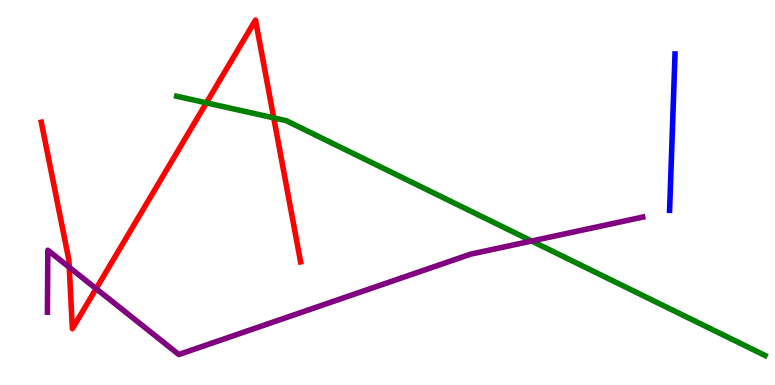[{'lines': ['blue', 'red'], 'intersections': []}, {'lines': ['green', 'red'], 'intersections': [{'x': 2.66, 'y': 7.33}, {'x': 3.53, 'y': 6.94}]}, {'lines': ['purple', 'red'], 'intersections': [{'x': 0.894, 'y': 3.06}, {'x': 1.24, 'y': 2.5}]}, {'lines': ['blue', 'green'], 'intersections': []}, {'lines': ['blue', 'purple'], 'intersections': []}, {'lines': ['green', 'purple'], 'intersections': [{'x': 6.86, 'y': 3.74}]}]